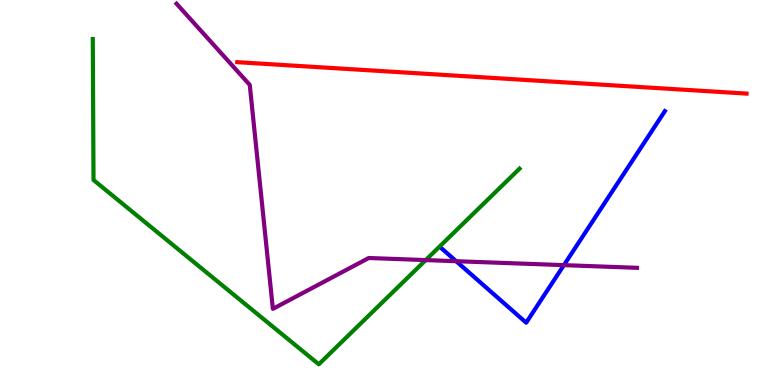[{'lines': ['blue', 'red'], 'intersections': []}, {'lines': ['green', 'red'], 'intersections': []}, {'lines': ['purple', 'red'], 'intersections': []}, {'lines': ['blue', 'green'], 'intersections': []}, {'lines': ['blue', 'purple'], 'intersections': [{'x': 5.89, 'y': 3.22}, {'x': 7.28, 'y': 3.11}]}, {'lines': ['green', 'purple'], 'intersections': [{'x': 5.49, 'y': 3.24}]}]